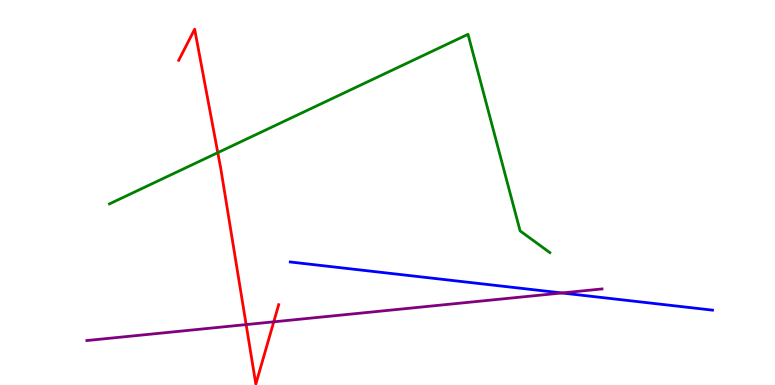[{'lines': ['blue', 'red'], 'intersections': []}, {'lines': ['green', 'red'], 'intersections': [{'x': 2.81, 'y': 6.03}]}, {'lines': ['purple', 'red'], 'intersections': [{'x': 3.18, 'y': 1.57}, {'x': 3.53, 'y': 1.64}]}, {'lines': ['blue', 'green'], 'intersections': []}, {'lines': ['blue', 'purple'], 'intersections': [{'x': 7.25, 'y': 2.39}]}, {'lines': ['green', 'purple'], 'intersections': []}]